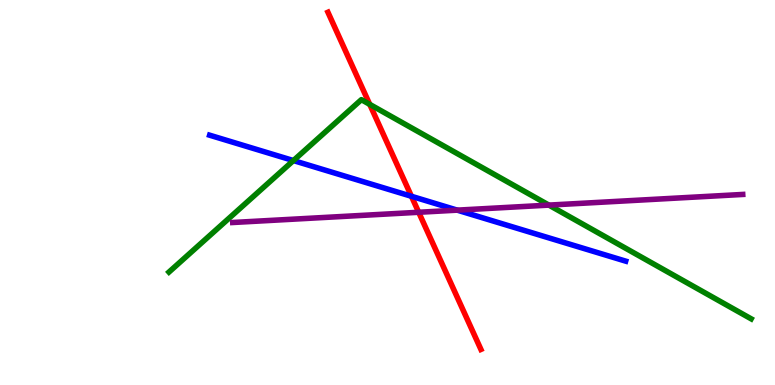[{'lines': ['blue', 'red'], 'intersections': [{'x': 5.31, 'y': 4.9}]}, {'lines': ['green', 'red'], 'intersections': [{'x': 4.77, 'y': 7.29}]}, {'lines': ['purple', 'red'], 'intersections': [{'x': 5.4, 'y': 4.49}]}, {'lines': ['blue', 'green'], 'intersections': [{'x': 3.79, 'y': 5.83}]}, {'lines': ['blue', 'purple'], 'intersections': [{'x': 5.9, 'y': 4.54}]}, {'lines': ['green', 'purple'], 'intersections': [{'x': 7.08, 'y': 4.67}]}]